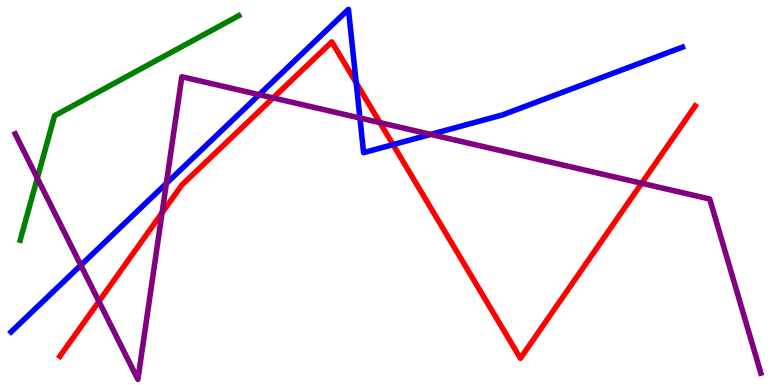[{'lines': ['blue', 'red'], 'intersections': [{'x': 4.6, 'y': 7.85}, {'x': 5.07, 'y': 6.24}]}, {'lines': ['green', 'red'], 'intersections': []}, {'lines': ['purple', 'red'], 'intersections': [{'x': 1.28, 'y': 2.17}, {'x': 2.09, 'y': 4.47}, {'x': 3.52, 'y': 7.46}, {'x': 4.9, 'y': 6.81}, {'x': 8.28, 'y': 5.24}]}, {'lines': ['blue', 'green'], 'intersections': []}, {'lines': ['blue', 'purple'], 'intersections': [{'x': 1.04, 'y': 3.11}, {'x': 2.15, 'y': 5.23}, {'x': 3.34, 'y': 7.54}, {'x': 4.64, 'y': 6.93}, {'x': 5.56, 'y': 6.51}]}, {'lines': ['green', 'purple'], 'intersections': [{'x': 0.481, 'y': 5.37}]}]